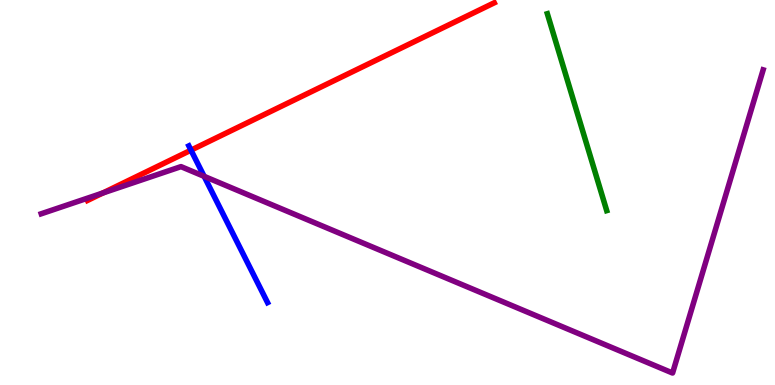[{'lines': ['blue', 'red'], 'intersections': [{'x': 2.46, 'y': 6.1}]}, {'lines': ['green', 'red'], 'intersections': []}, {'lines': ['purple', 'red'], 'intersections': [{'x': 1.33, 'y': 4.99}]}, {'lines': ['blue', 'green'], 'intersections': []}, {'lines': ['blue', 'purple'], 'intersections': [{'x': 2.63, 'y': 5.42}]}, {'lines': ['green', 'purple'], 'intersections': []}]